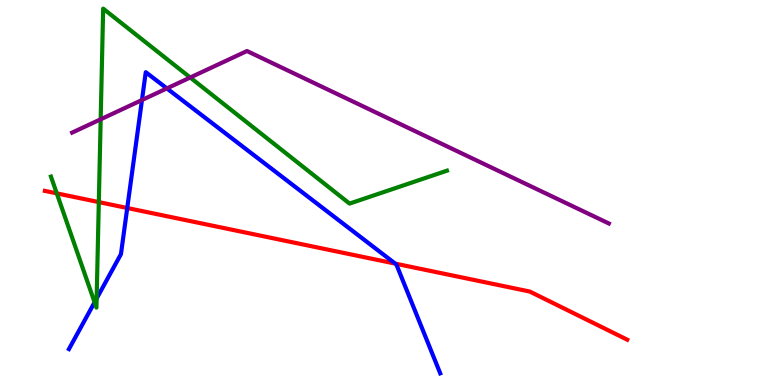[{'lines': ['blue', 'red'], 'intersections': [{'x': 1.64, 'y': 4.6}, {'x': 5.1, 'y': 3.15}]}, {'lines': ['green', 'red'], 'intersections': [{'x': 0.733, 'y': 4.98}, {'x': 1.28, 'y': 4.75}]}, {'lines': ['purple', 'red'], 'intersections': []}, {'lines': ['blue', 'green'], 'intersections': [{'x': 1.22, 'y': 2.15}, {'x': 1.25, 'y': 2.25}]}, {'lines': ['blue', 'purple'], 'intersections': [{'x': 1.83, 'y': 7.4}, {'x': 2.15, 'y': 7.7}]}, {'lines': ['green', 'purple'], 'intersections': [{'x': 1.3, 'y': 6.9}, {'x': 2.45, 'y': 7.99}]}]